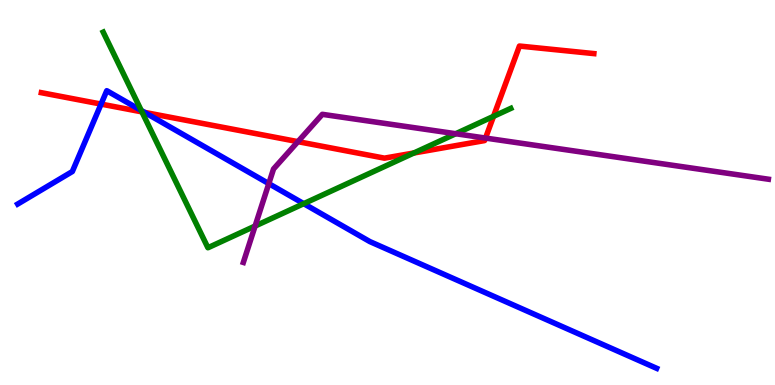[{'lines': ['blue', 'red'], 'intersections': [{'x': 1.3, 'y': 7.3}, {'x': 1.87, 'y': 7.08}]}, {'lines': ['green', 'red'], 'intersections': [{'x': 1.83, 'y': 7.09}, {'x': 5.34, 'y': 6.03}, {'x': 6.37, 'y': 6.98}]}, {'lines': ['purple', 'red'], 'intersections': [{'x': 3.84, 'y': 6.32}, {'x': 6.26, 'y': 6.41}]}, {'lines': ['blue', 'green'], 'intersections': [{'x': 1.82, 'y': 7.13}, {'x': 3.92, 'y': 4.71}]}, {'lines': ['blue', 'purple'], 'intersections': [{'x': 3.47, 'y': 5.23}]}, {'lines': ['green', 'purple'], 'intersections': [{'x': 3.29, 'y': 4.13}, {'x': 5.88, 'y': 6.53}]}]